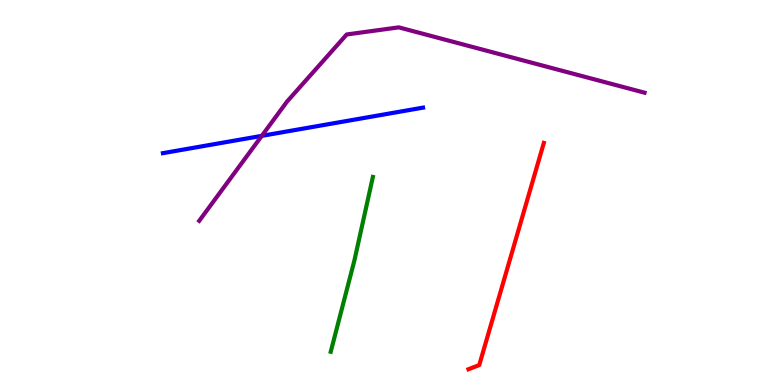[{'lines': ['blue', 'red'], 'intersections': []}, {'lines': ['green', 'red'], 'intersections': []}, {'lines': ['purple', 'red'], 'intersections': []}, {'lines': ['blue', 'green'], 'intersections': []}, {'lines': ['blue', 'purple'], 'intersections': [{'x': 3.38, 'y': 6.47}]}, {'lines': ['green', 'purple'], 'intersections': []}]